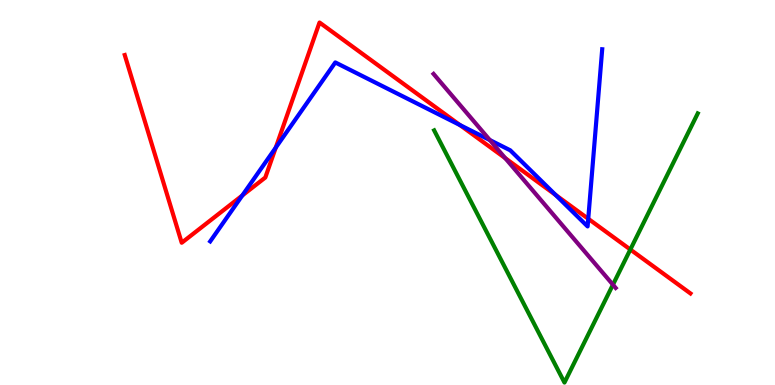[{'lines': ['blue', 'red'], 'intersections': [{'x': 3.13, 'y': 4.92}, {'x': 3.56, 'y': 6.17}, {'x': 5.93, 'y': 6.75}, {'x': 7.17, 'y': 4.94}, {'x': 7.59, 'y': 4.32}]}, {'lines': ['green', 'red'], 'intersections': [{'x': 8.13, 'y': 3.52}]}, {'lines': ['purple', 'red'], 'intersections': [{'x': 6.52, 'y': 5.89}]}, {'lines': ['blue', 'green'], 'intersections': []}, {'lines': ['blue', 'purple'], 'intersections': [{'x': 6.32, 'y': 6.36}]}, {'lines': ['green', 'purple'], 'intersections': [{'x': 7.91, 'y': 2.61}]}]